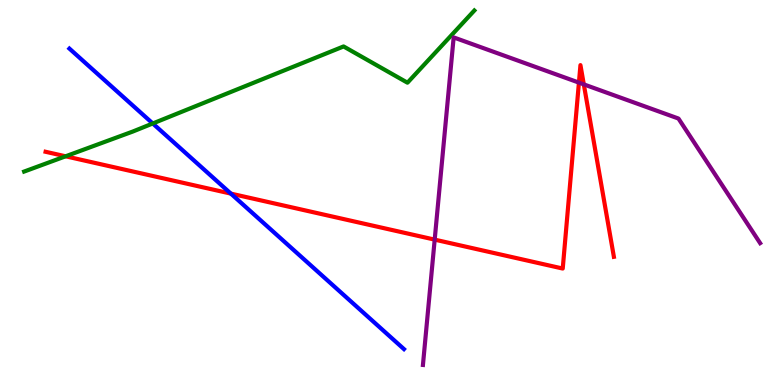[{'lines': ['blue', 'red'], 'intersections': [{'x': 2.98, 'y': 4.97}]}, {'lines': ['green', 'red'], 'intersections': [{'x': 0.846, 'y': 5.94}]}, {'lines': ['purple', 'red'], 'intersections': [{'x': 5.61, 'y': 3.78}, {'x': 7.47, 'y': 7.85}, {'x': 7.53, 'y': 7.81}]}, {'lines': ['blue', 'green'], 'intersections': [{'x': 1.97, 'y': 6.79}]}, {'lines': ['blue', 'purple'], 'intersections': []}, {'lines': ['green', 'purple'], 'intersections': []}]